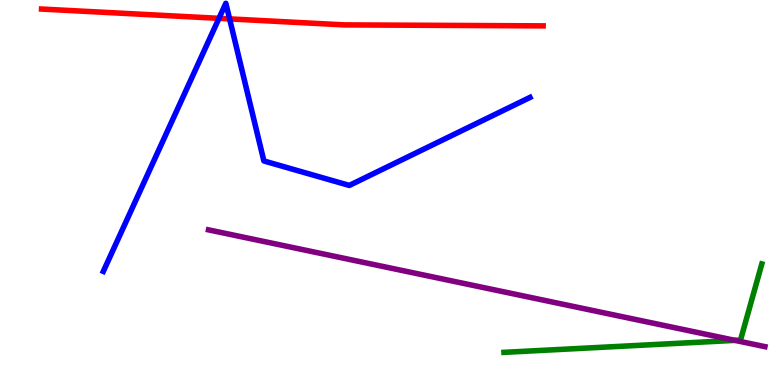[{'lines': ['blue', 'red'], 'intersections': [{'x': 2.83, 'y': 9.52}, {'x': 2.96, 'y': 9.51}]}, {'lines': ['green', 'red'], 'intersections': []}, {'lines': ['purple', 'red'], 'intersections': []}, {'lines': ['blue', 'green'], 'intersections': []}, {'lines': ['blue', 'purple'], 'intersections': []}, {'lines': ['green', 'purple'], 'intersections': [{'x': 9.48, 'y': 1.16}]}]